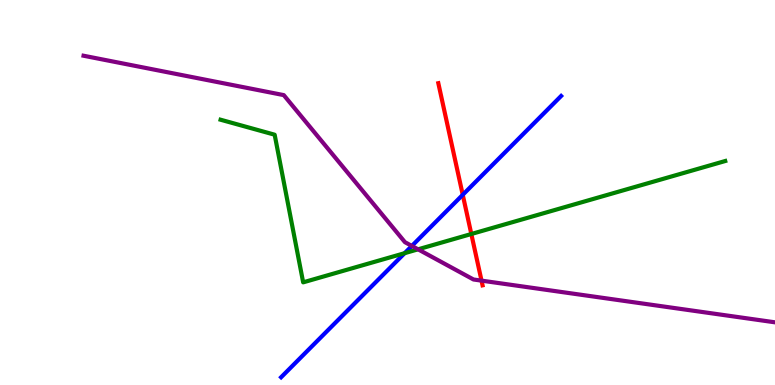[{'lines': ['blue', 'red'], 'intersections': [{'x': 5.97, 'y': 4.94}]}, {'lines': ['green', 'red'], 'intersections': [{'x': 6.08, 'y': 3.92}]}, {'lines': ['purple', 'red'], 'intersections': [{'x': 6.21, 'y': 2.71}]}, {'lines': ['blue', 'green'], 'intersections': [{'x': 5.22, 'y': 3.42}]}, {'lines': ['blue', 'purple'], 'intersections': [{'x': 5.31, 'y': 3.61}]}, {'lines': ['green', 'purple'], 'intersections': [{'x': 5.39, 'y': 3.52}]}]